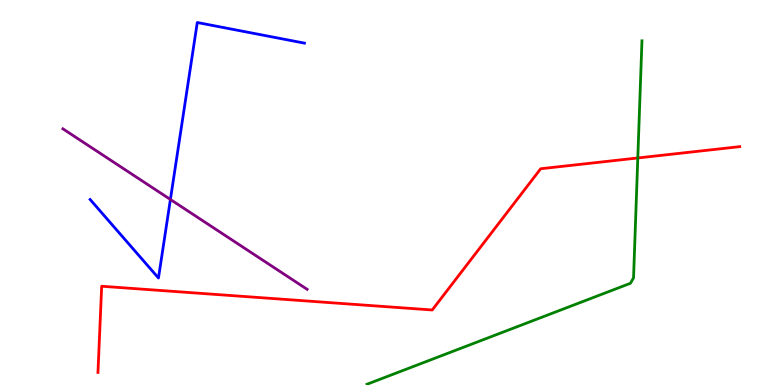[{'lines': ['blue', 'red'], 'intersections': []}, {'lines': ['green', 'red'], 'intersections': [{'x': 8.23, 'y': 5.9}]}, {'lines': ['purple', 'red'], 'intersections': []}, {'lines': ['blue', 'green'], 'intersections': []}, {'lines': ['blue', 'purple'], 'intersections': [{'x': 2.2, 'y': 4.82}]}, {'lines': ['green', 'purple'], 'intersections': []}]